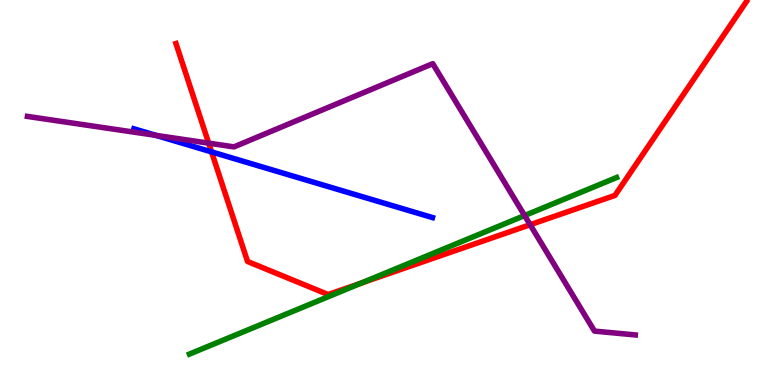[{'lines': ['blue', 'red'], 'intersections': [{'x': 2.73, 'y': 6.05}]}, {'lines': ['green', 'red'], 'intersections': [{'x': 4.66, 'y': 2.64}]}, {'lines': ['purple', 'red'], 'intersections': [{'x': 2.69, 'y': 6.28}, {'x': 6.84, 'y': 4.16}]}, {'lines': ['blue', 'green'], 'intersections': []}, {'lines': ['blue', 'purple'], 'intersections': [{'x': 2.01, 'y': 6.48}]}, {'lines': ['green', 'purple'], 'intersections': [{'x': 6.77, 'y': 4.4}]}]